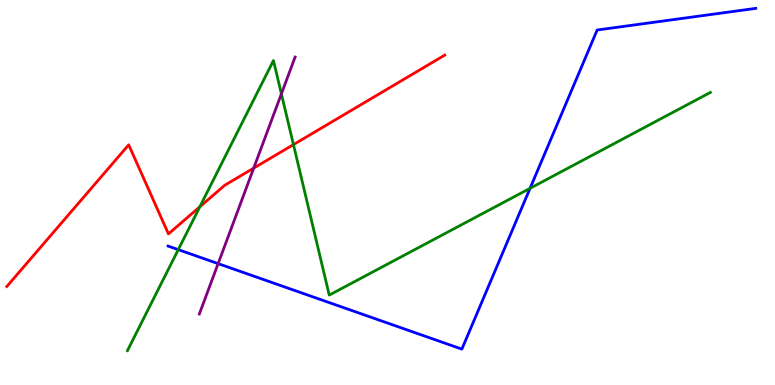[{'lines': ['blue', 'red'], 'intersections': []}, {'lines': ['green', 'red'], 'intersections': [{'x': 2.58, 'y': 4.63}, {'x': 3.79, 'y': 6.24}]}, {'lines': ['purple', 'red'], 'intersections': [{'x': 3.27, 'y': 5.63}]}, {'lines': ['blue', 'green'], 'intersections': [{'x': 2.3, 'y': 3.52}, {'x': 6.84, 'y': 5.11}]}, {'lines': ['blue', 'purple'], 'intersections': [{'x': 2.81, 'y': 3.15}]}, {'lines': ['green', 'purple'], 'intersections': [{'x': 3.63, 'y': 7.56}]}]